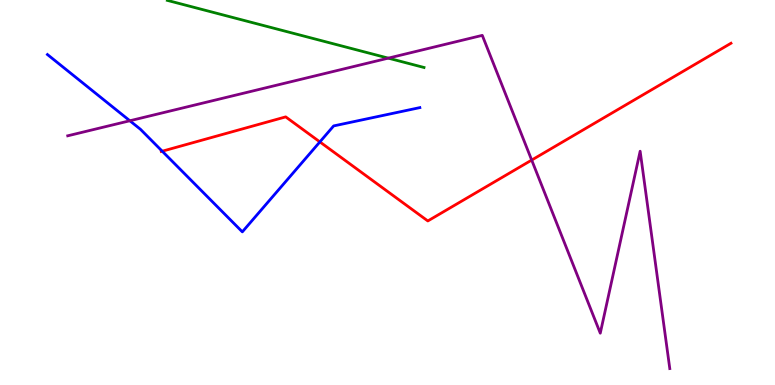[{'lines': ['blue', 'red'], 'intersections': [{'x': 2.09, 'y': 6.07}, {'x': 4.13, 'y': 6.31}]}, {'lines': ['green', 'red'], 'intersections': []}, {'lines': ['purple', 'red'], 'intersections': [{'x': 6.86, 'y': 5.84}]}, {'lines': ['blue', 'green'], 'intersections': []}, {'lines': ['blue', 'purple'], 'intersections': [{'x': 1.68, 'y': 6.86}]}, {'lines': ['green', 'purple'], 'intersections': [{'x': 5.01, 'y': 8.49}]}]